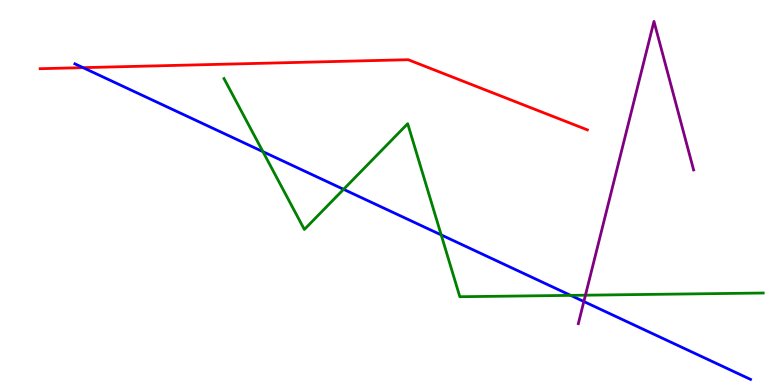[{'lines': ['blue', 'red'], 'intersections': [{'x': 1.07, 'y': 8.24}]}, {'lines': ['green', 'red'], 'intersections': []}, {'lines': ['purple', 'red'], 'intersections': []}, {'lines': ['blue', 'green'], 'intersections': [{'x': 3.39, 'y': 6.06}, {'x': 4.43, 'y': 5.08}, {'x': 5.69, 'y': 3.9}, {'x': 7.36, 'y': 2.33}]}, {'lines': ['blue', 'purple'], 'intersections': [{'x': 7.53, 'y': 2.17}]}, {'lines': ['green', 'purple'], 'intersections': [{'x': 7.55, 'y': 2.33}]}]